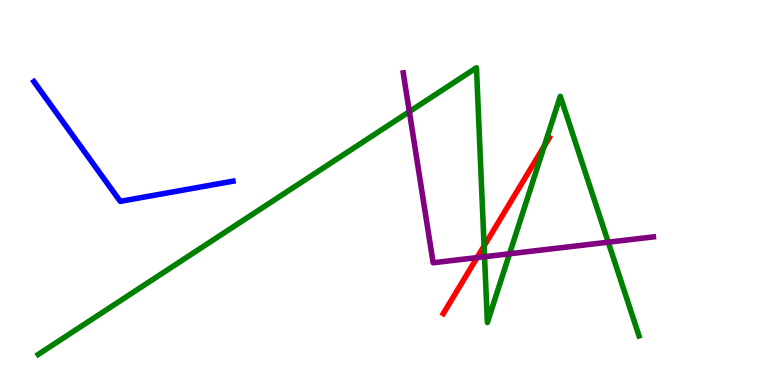[{'lines': ['blue', 'red'], 'intersections': []}, {'lines': ['green', 'red'], 'intersections': [{'x': 6.25, 'y': 3.61}, {'x': 7.02, 'y': 6.2}]}, {'lines': ['purple', 'red'], 'intersections': [{'x': 6.16, 'y': 3.31}]}, {'lines': ['blue', 'green'], 'intersections': []}, {'lines': ['blue', 'purple'], 'intersections': []}, {'lines': ['green', 'purple'], 'intersections': [{'x': 5.28, 'y': 7.1}, {'x': 6.25, 'y': 3.33}, {'x': 6.57, 'y': 3.41}, {'x': 7.85, 'y': 3.71}]}]